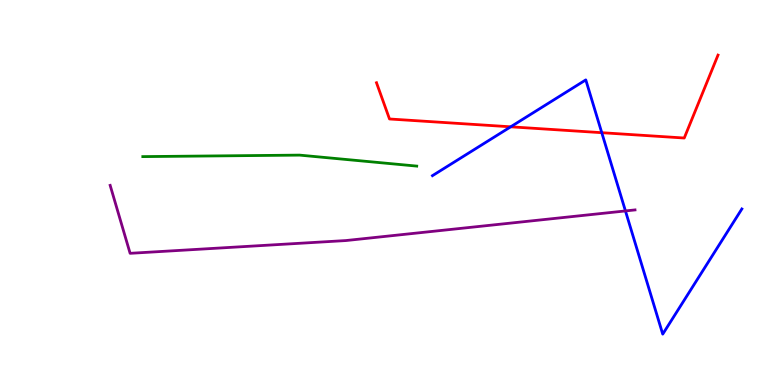[{'lines': ['blue', 'red'], 'intersections': [{'x': 6.59, 'y': 6.71}, {'x': 7.76, 'y': 6.55}]}, {'lines': ['green', 'red'], 'intersections': []}, {'lines': ['purple', 'red'], 'intersections': []}, {'lines': ['blue', 'green'], 'intersections': []}, {'lines': ['blue', 'purple'], 'intersections': [{'x': 8.07, 'y': 4.52}]}, {'lines': ['green', 'purple'], 'intersections': []}]